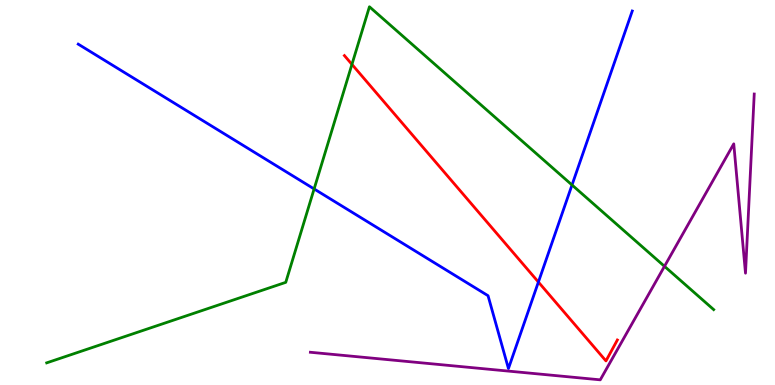[{'lines': ['blue', 'red'], 'intersections': [{'x': 6.95, 'y': 2.67}]}, {'lines': ['green', 'red'], 'intersections': [{'x': 4.54, 'y': 8.33}]}, {'lines': ['purple', 'red'], 'intersections': []}, {'lines': ['blue', 'green'], 'intersections': [{'x': 4.05, 'y': 5.09}, {'x': 7.38, 'y': 5.2}]}, {'lines': ['blue', 'purple'], 'intersections': []}, {'lines': ['green', 'purple'], 'intersections': [{'x': 8.57, 'y': 3.08}]}]